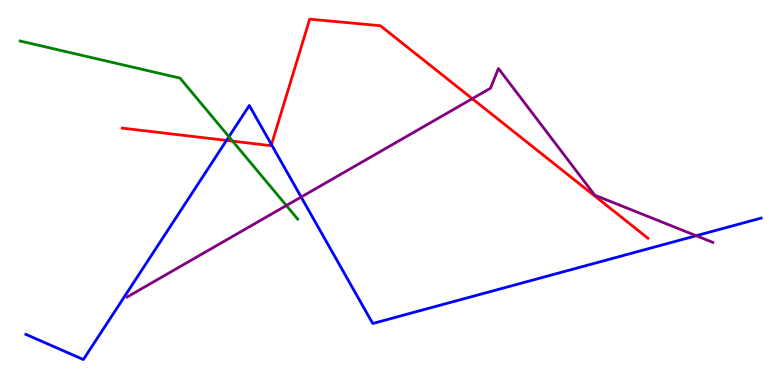[{'lines': ['blue', 'red'], 'intersections': [{'x': 2.92, 'y': 6.35}, {'x': 3.5, 'y': 6.24}]}, {'lines': ['green', 'red'], 'intersections': [{'x': 3.0, 'y': 6.33}]}, {'lines': ['purple', 'red'], 'intersections': [{'x': 6.09, 'y': 7.44}]}, {'lines': ['blue', 'green'], 'intersections': [{'x': 2.95, 'y': 6.45}]}, {'lines': ['blue', 'purple'], 'intersections': [{'x': 3.89, 'y': 4.88}, {'x': 8.98, 'y': 3.88}]}, {'lines': ['green', 'purple'], 'intersections': [{'x': 3.7, 'y': 4.66}]}]